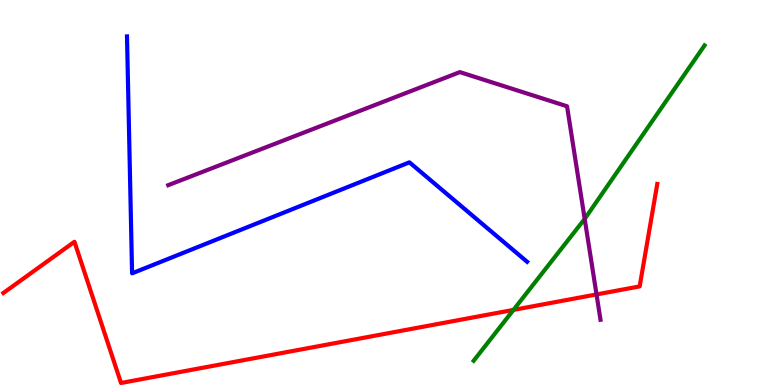[{'lines': ['blue', 'red'], 'intersections': []}, {'lines': ['green', 'red'], 'intersections': [{'x': 6.63, 'y': 1.95}]}, {'lines': ['purple', 'red'], 'intersections': [{'x': 7.7, 'y': 2.35}]}, {'lines': ['blue', 'green'], 'intersections': []}, {'lines': ['blue', 'purple'], 'intersections': []}, {'lines': ['green', 'purple'], 'intersections': [{'x': 7.54, 'y': 4.31}]}]